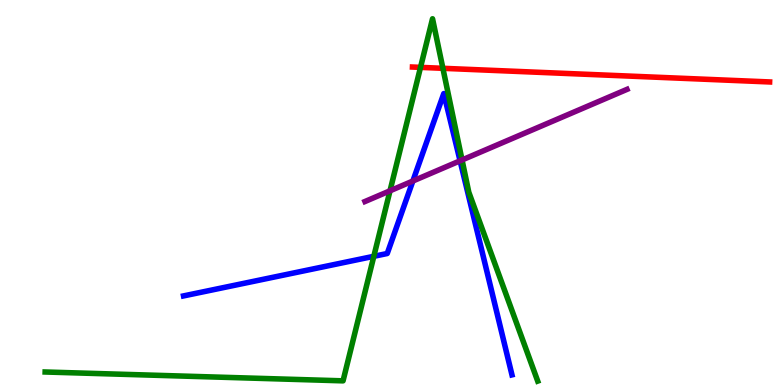[{'lines': ['blue', 'red'], 'intersections': []}, {'lines': ['green', 'red'], 'intersections': [{'x': 5.43, 'y': 8.25}, {'x': 5.71, 'y': 8.23}]}, {'lines': ['purple', 'red'], 'intersections': []}, {'lines': ['blue', 'green'], 'intersections': [{'x': 4.82, 'y': 3.34}]}, {'lines': ['blue', 'purple'], 'intersections': [{'x': 5.33, 'y': 5.3}, {'x': 5.94, 'y': 5.82}]}, {'lines': ['green', 'purple'], 'intersections': [{'x': 5.03, 'y': 5.04}, {'x': 5.96, 'y': 5.85}]}]